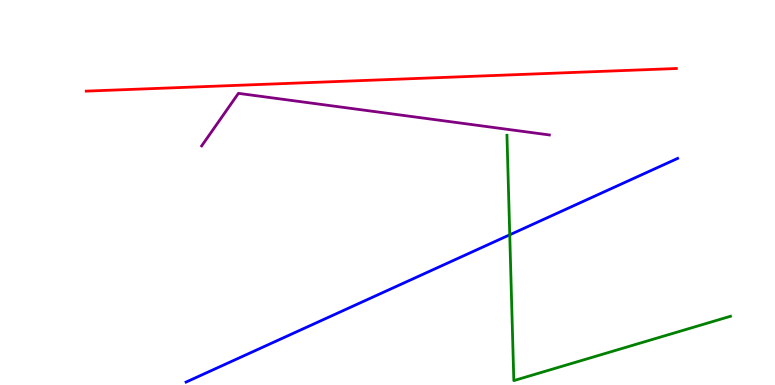[{'lines': ['blue', 'red'], 'intersections': []}, {'lines': ['green', 'red'], 'intersections': []}, {'lines': ['purple', 'red'], 'intersections': []}, {'lines': ['blue', 'green'], 'intersections': [{'x': 6.58, 'y': 3.9}]}, {'lines': ['blue', 'purple'], 'intersections': []}, {'lines': ['green', 'purple'], 'intersections': []}]